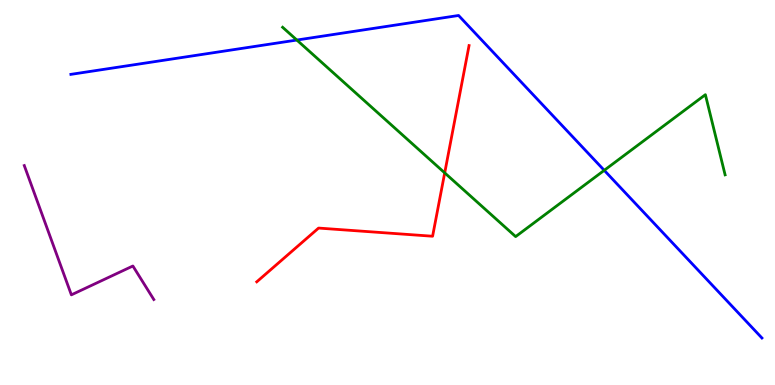[{'lines': ['blue', 'red'], 'intersections': []}, {'lines': ['green', 'red'], 'intersections': [{'x': 5.74, 'y': 5.51}]}, {'lines': ['purple', 'red'], 'intersections': []}, {'lines': ['blue', 'green'], 'intersections': [{'x': 3.83, 'y': 8.96}, {'x': 7.8, 'y': 5.58}]}, {'lines': ['blue', 'purple'], 'intersections': []}, {'lines': ['green', 'purple'], 'intersections': []}]